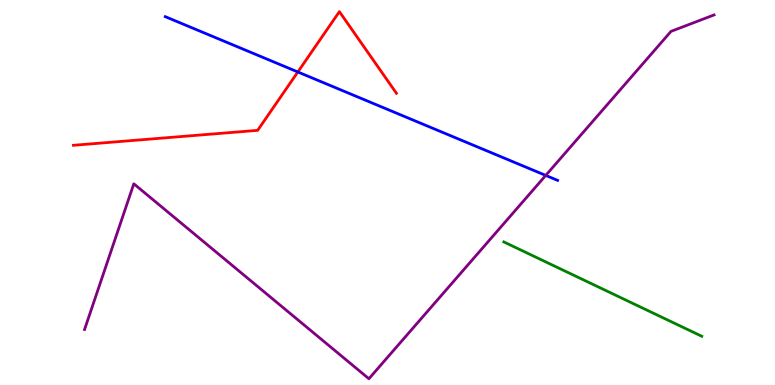[{'lines': ['blue', 'red'], 'intersections': [{'x': 3.84, 'y': 8.13}]}, {'lines': ['green', 'red'], 'intersections': []}, {'lines': ['purple', 'red'], 'intersections': []}, {'lines': ['blue', 'green'], 'intersections': []}, {'lines': ['blue', 'purple'], 'intersections': [{'x': 7.04, 'y': 5.44}]}, {'lines': ['green', 'purple'], 'intersections': []}]